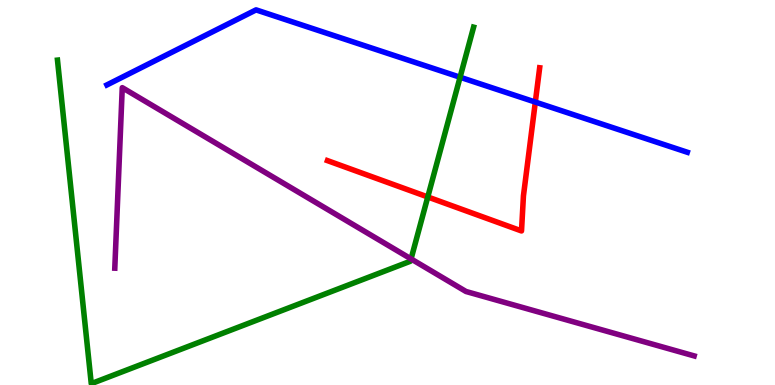[{'lines': ['blue', 'red'], 'intersections': [{'x': 6.91, 'y': 7.35}]}, {'lines': ['green', 'red'], 'intersections': [{'x': 5.52, 'y': 4.88}]}, {'lines': ['purple', 'red'], 'intersections': []}, {'lines': ['blue', 'green'], 'intersections': [{'x': 5.94, 'y': 7.99}]}, {'lines': ['blue', 'purple'], 'intersections': []}, {'lines': ['green', 'purple'], 'intersections': [{'x': 5.3, 'y': 3.27}]}]